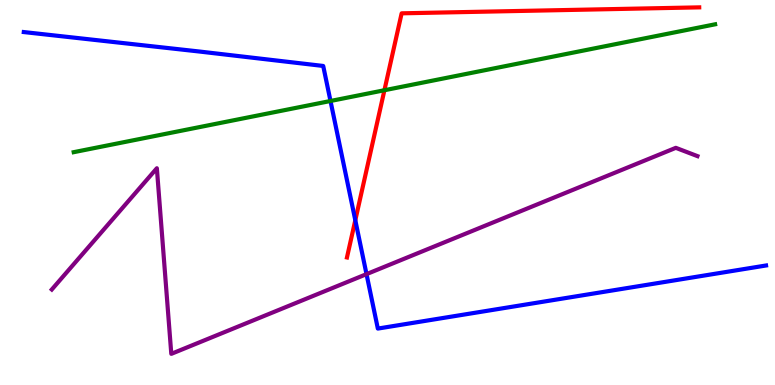[{'lines': ['blue', 'red'], 'intersections': [{'x': 4.58, 'y': 4.28}]}, {'lines': ['green', 'red'], 'intersections': [{'x': 4.96, 'y': 7.66}]}, {'lines': ['purple', 'red'], 'intersections': []}, {'lines': ['blue', 'green'], 'intersections': [{'x': 4.26, 'y': 7.38}]}, {'lines': ['blue', 'purple'], 'intersections': [{'x': 4.73, 'y': 2.88}]}, {'lines': ['green', 'purple'], 'intersections': []}]